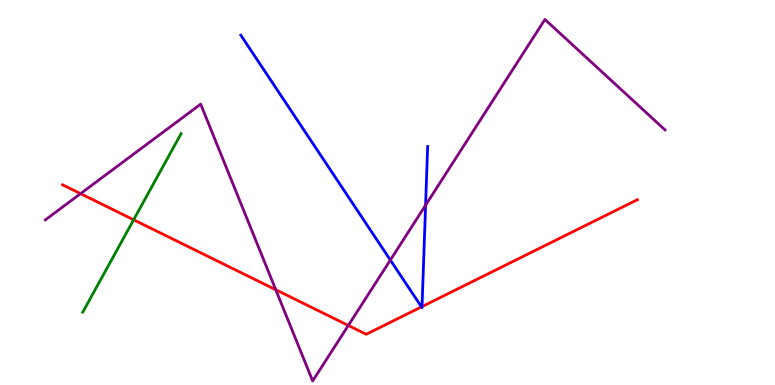[{'lines': ['blue', 'red'], 'intersections': [{'x': 5.44, 'y': 2.03}, {'x': 5.45, 'y': 2.04}]}, {'lines': ['green', 'red'], 'intersections': [{'x': 1.72, 'y': 4.29}]}, {'lines': ['purple', 'red'], 'intersections': [{'x': 1.04, 'y': 4.97}, {'x': 3.56, 'y': 2.47}, {'x': 4.49, 'y': 1.55}]}, {'lines': ['blue', 'green'], 'intersections': []}, {'lines': ['blue', 'purple'], 'intersections': [{'x': 5.04, 'y': 3.25}, {'x': 5.49, 'y': 4.67}]}, {'lines': ['green', 'purple'], 'intersections': []}]